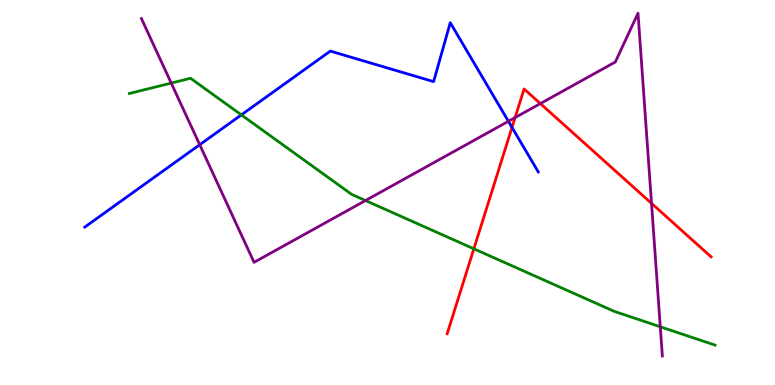[{'lines': ['blue', 'red'], 'intersections': [{'x': 6.61, 'y': 6.69}]}, {'lines': ['green', 'red'], 'intersections': [{'x': 6.11, 'y': 3.54}]}, {'lines': ['purple', 'red'], 'intersections': [{'x': 6.65, 'y': 6.95}, {'x': 6.97, 'y': 7.31}, {'x': 8.41, 'y': 4.72}]}, {'lines': ['blue', 'green'], 'intersections': [{'x': 3.11, 'y': 7.02}]}, {'lines': ['blue', 'purple'], 'intersections': [{'x': 2.58, 'y': 6.24}, {'x': 6.56, 'y': 6.85}]}, {'lines': ['green', 'purple'], 'intersections': [{'x': 2.21, 'y': 7.84}, {'x': 4.72, 'y': 4.79}, {'x': 8.52, 'y': 1.51}]}]